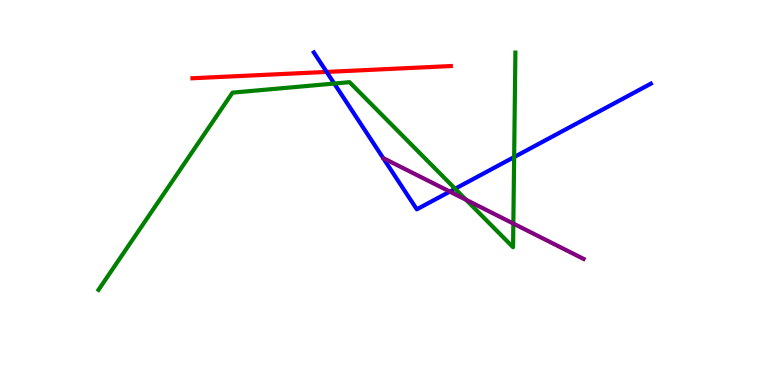[{'lines': ['blue', 'red'], 'intersections': [{'x': 4.21, 'y': 8.13}]}, {'lines': ['green', 'red'], 'intersections': []}, {'lines': ['purple', 'red'], 'intersections': []}, {'lines': ['blue', 'green'], 'intersections': [{'x': 4.31, 'y': 7.83}, {'x': 5.87, 'y': 5.1}, {'x': 6.63, 'y': 5.92}]}, {'lines': ['blue', 'purple'], 'intersections': [{'x': 5.8, 'y': 5.02}]}, {'lines': ['green', 'purple'], 'intersections': [{'x': 6.01, 'y': 4.81}, {'x': 6.62, 'y': 4.19}]}]